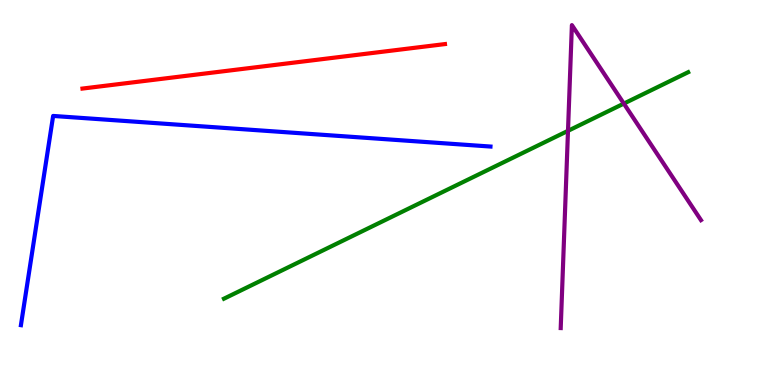[{'lines': ['blue', 'red'], 'intersections': []}, {'lines': ['green', 'red'], 'intersections': []}, {'lines': ['purple', 'red'], 'intersections': []}, {'lines': ['blue', 'green'], 'intersections': []}, {'lines': ['blue', 'purple'], 'intersections': []}, {'lines': ['green', 'purple'], 'intersections': [{'x': 7.33, 'y': 6.6}, {'x': 8.05, 'y': 7.31}]}]